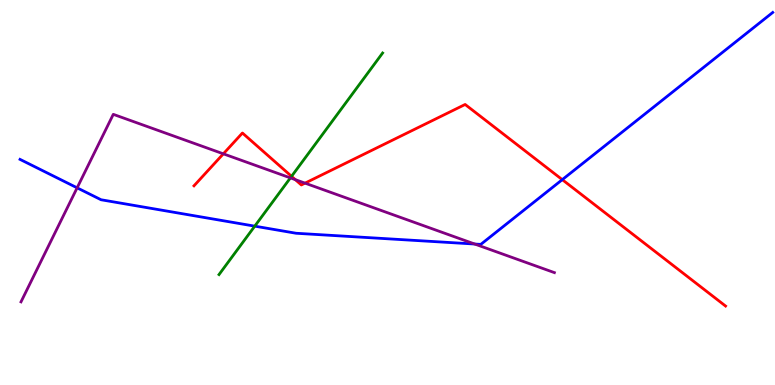[{'lines': ['blue', 'red'], 'intersections': [{'x': 7.26, 'y': 5.33}]}, {'lines': ['green', 'red'], 'intersections': [{'x': 3.76, 'y': 5.42}]}, {'lines': ['purple', 'red'], 'intersections': [{'x': 2.88, 'y': 6.0}, {'x': 3.81, 'y': 5.33}, {'x': 3.94, 'y': 5.24}]}, {'lines': ['blue', 'green'], 'intersections': [{'x': 3.29, 'y': 4.13}]}, {'lines': ['blue', 'purple'], 'intersections': [{'x': 0.995, 'y': 5.12}, {'x': 6.13, 'y': 3.66}]}, {'lines': ['green', 'purple'], 'intersections': [{'x': 3.75, 'y': 5.38}]}]